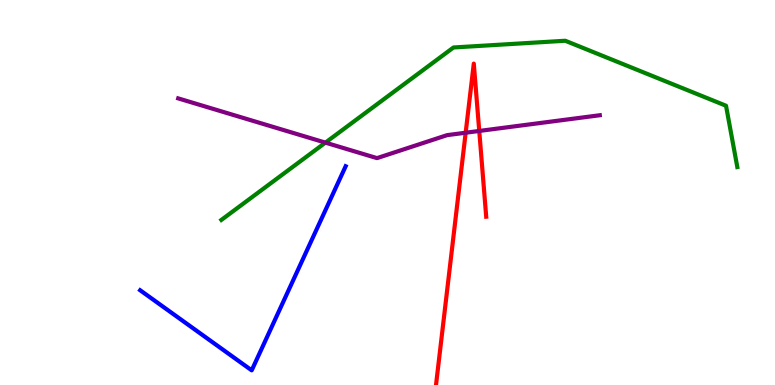[{'lines': ['blue', 'red'], 'intersections': []}, {'lines': ['green', 'red'], 'intersections': []}, {'lines': ['purple', 'red'], 'intersections': [{'x': 6.01, 'y': 6.55}, {'x': 6.18, 'y': 6.6}]}, {'lines': ['blue', 'green'], 'intersections': []}, {'lines': ['blue', 'purple'], 'intersections': []}, {'lines': ['green', 'purple'], 'intersections': [{'x': 4.2, 'y': 6.3}]}]